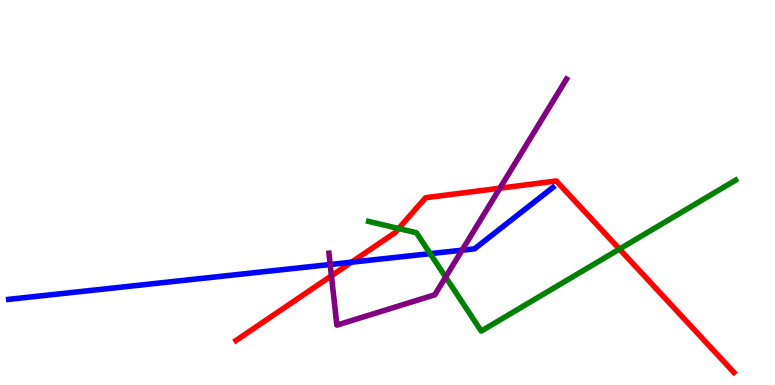[{'lines': ['blue', 'red'], 'intersections': [{'x': 4.54, 'y': 3.19}]}, {'lines': ['green', 'red'], 'intersections': [{'x': 5.14, 'y': 4.06}, {'x': 7.99, 'y': 3.53}]}, {'lines': ['purple', 'red'], 'intersections': [{'x': 4.28, 'y': 2.84}, {'x': 6.45, 'y': 5.11}]}, {'lines': ['blue', 'green'], 'intersections': [{'x': 5.55, 'y': 3.41}]}, {'lines': ['blue', 'purple'], 'intersections': [{'x': 4.26, 'y': 3.13}, {'x': 5.96, 'y': 3.5}]}, {'lines': ['green', 'purple'], 'intersections': [{'x': 5.75, 'y': 2.8}]}]